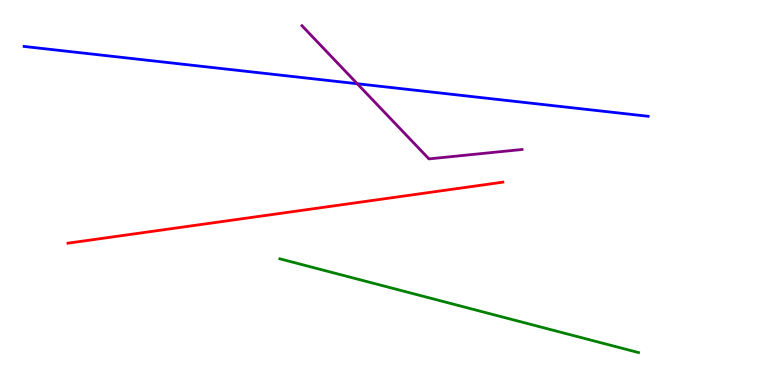[{'lines': ['blue', 'red'], 'intersections': []}, {'lines': ['green', 'red'], 'intersections': []}, {'lines': ['purple', 'red'], 'intersections': []}, {'lines': ['blue', 'green'], 'intersections': []}, {'lines': ['blue', 'purple'], 'intersections': [{'x': 4.61, 'y': 7.83}]}, {'lines': ['green', 'purple'], 'intersections': []}]